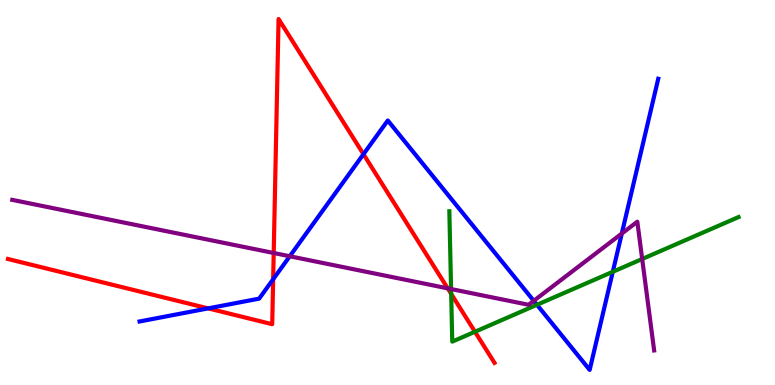[{'lines': ['blue', 'red'], 'intersections': [{'x': 2.69, 'y': 1.99}, {'x': 3.52, 'y': 2.75}, {'x': 4.69, 'y': 6.0}]}, {'lines': ['green', 'red'], 'intersections': [{'x': 5.82, 'y': 2.37}, {'x': 6.13, 'y': 1.38}]}, {'lines': ['purple', 'red'], 'intersections': [{'x': 3.53, 'y': 3.43}, {'x': 5.78, 'y': 2.51}]}, {'lines': ['blue', 'green'], 'intersections': [{'x': 6.93, 'y': 2.08}, {'x': 7.91, 'y': 2.94}]}, {'lines': ['blue', 'purple'], 'intersections': [{'x': 3.74, 'y': 3.34}, {'x': 6.89, 'y': 2.19}, {'x': 8.02, 'y': 3.93}]}, {'lines': ['green', 'purple'], 'intersections': [{'x': 5.82, 'y': 2.49}, {'x': 8.29, 'y': 3.27}]}]